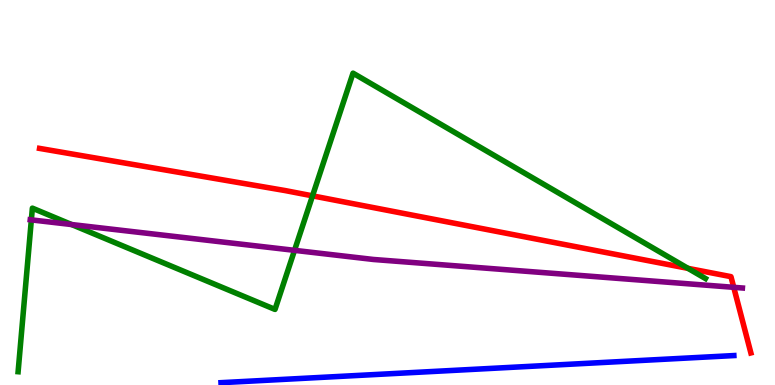[{'lines': ['blue', 'red'], 'intersections': []}, {'lines': ['green', 'red'], 'intersections': [{'x': 4.03, 'y': 4.91}, {'x': 8.88, 'y': 3.03}]}, {'lines': ['purple', 'red'], 'intersections': [{'x': 9.47, 'y': 2.54}]}, {'lines': ['blue', 'green'], 'intersections': []}, {'lines': ['blue', 'purple'], 'intersections': []}, {'lines': ['green', 'purple'], 'intersections': [{'x': 0.405, 'y': 4.29}, {'x': 0.925, 'y': 4.17}, {'x': 3.8, 'y': 3.5}]}]